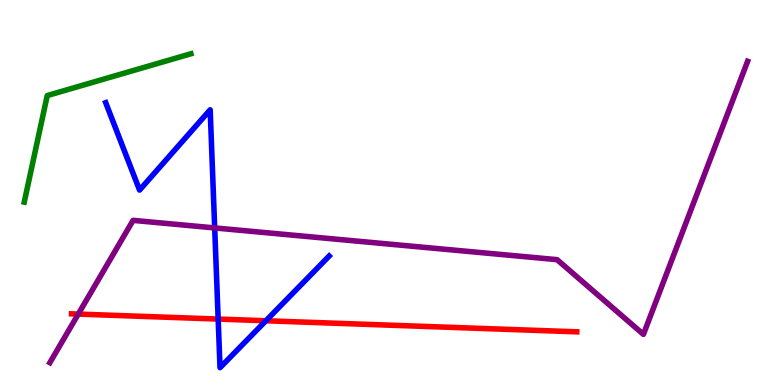[{'lines': ['blue', 'red'], 'intersections': [{'x': 2.82, 'y': 1.71}, {'x': 3.43, 'y': 1.67}]}, {'lines': ['green', 'red'], 'intersections': []}, {'lines': ['purple', 'red'], 'intersections': [{'x': 1.01, 'y': 1.84}]}, {'lines': ['blue', 'green'], 'intersections': []}, {'lines': ['blue', 'purple'], 'intersections': [{'x': 2.77, 'y': 4.08}]}, {'lines': ['green', 'purple'], 'intersections': []}]